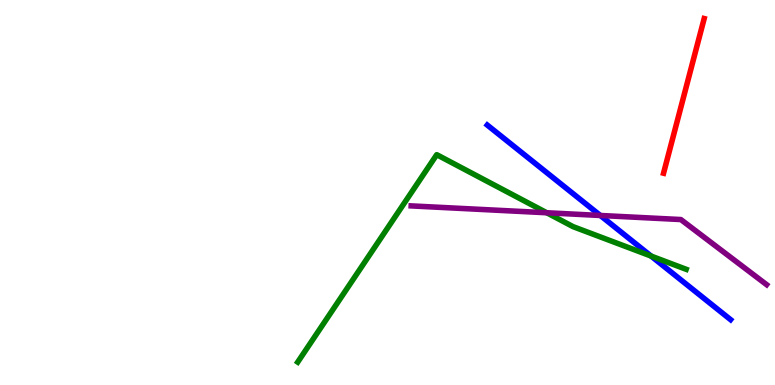[{'lines': ['blue', 'red'], 'intersections': []}, {'lines': ['green', 'red'], 'intersections': []}, {'lines': ['purple', 'red'], 'intersections': []}, {'lines': ['blue', 'green'], 'intersections': [{'x': 8.4, 'y': 3.35}]}, {'lines': ['blue', 'purple'], 'intersections': [{'x': 7.75, 'y': 4.4}]}, {'lines': ['green', 'purple'], 'intersections': [{'x': 7.06, 'y': 4.47}]}]